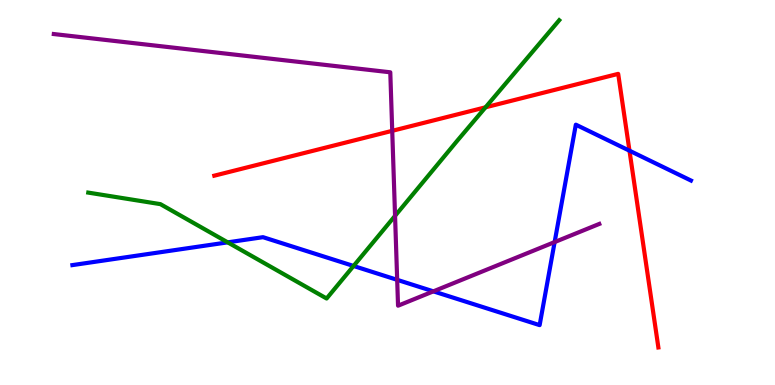[{'lines': ['blue', 'red'], 'intersections': [{'x': 8.12, 'y': 6.09}]}, {'lines': ['green', 'red'], 'intersections': [{'x': 6.27, 'y': 7.21}]}, {'lines': ['purple', 'red'], 'intersections': [{'x': 5.06, 'y': 6.6}]}, {'lines': ['blue', 'green'], 'intersections': [{'x': 2.94, 'y': 3.71}, {'x': 4.56, 'y': 3.09}]}, {'lines': ['blue', 'purple'], 'intersections': [{'x': 5.12, 'y': 2.73}, {'x': 5.59, 'y': 2.43}, {'x': 7.16, 'y': 3.71}]}, {'lines': ['green', 'purple'], 'intersections': [{'x': 5.1, 'y': 4.39}]}]